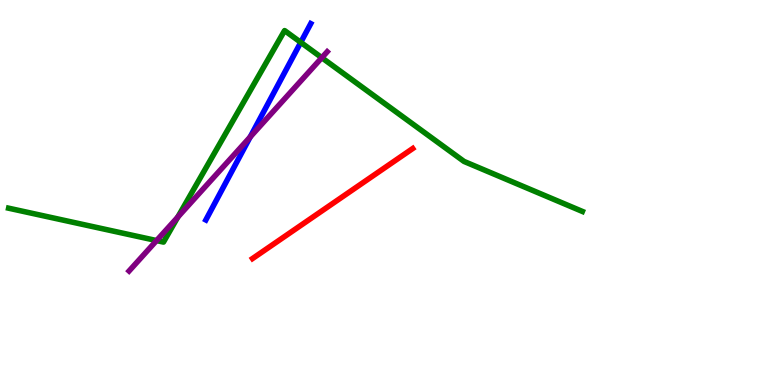[{'lines': ['blue', 'red'], 'intersections': []}, {'lines': ['green', 'red'], 'intersections': []}, {'lines': ['purple', 'red'], 'intersections': []}, {'lines': ['blue', 'green'], 'intersections': [{'x': 3.88, 'y': 8.9}]}, {'lines': ['blue', 'purple'], 'intersections': [{'x': 3.23, 'y': 6.44}]}, {'lines': ['green', 'purple'], 'intersections': [{'x': 2.02, 'y': 3.75}, {'x': 2.29, 'y': 4.36}, {'x': 4.15, 'y': 8.5}]}]